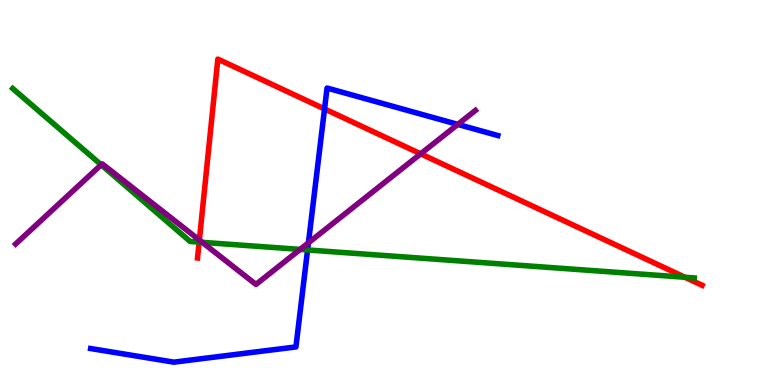[{'lines': ['blue', 'red'], 'intersections': [{'x': 4.19, 'y': 7.17}]}, {'lines': ['green', 'red'], 'intersections': [{'x': 2.57, 'y': 3.71}, {'x': 8.84, 'y': 2.8}]}, {'lines': ['purple', 'red'], 'intersections': [{'x': 2.57, 'y': 3.76}, {'x': 5.43, 'y': 6.0}]}, {'lines': ['blue', 'green'], 'intersections': [{'x': 3.97, 'y': 3.51}]}, {'lines': ['blue', 'purple'], 'intersections': [{'x': 3.98, 'y': 3.69}, {'x': 5.91, 'y': 6.77}]}, {'lines': ['green', 'purple'], 'intersections': [{'x': 1.31, 'y': 5.72}, {'x': 2.61, 'y': 3.71}, {'x': 3.87, 'y': 3.52}]}]